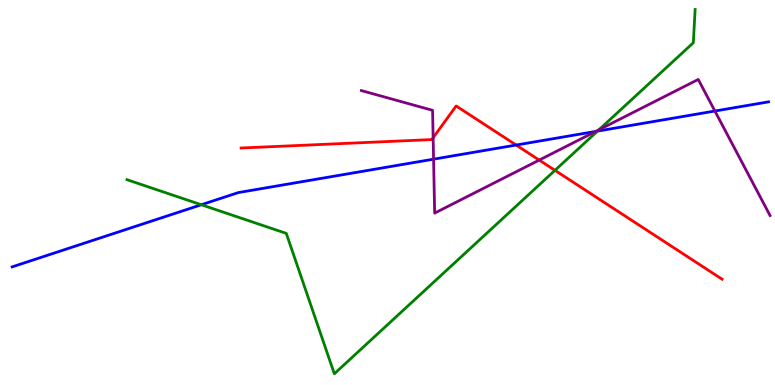[{'lines': ['blue', 'red'], 'intersections': [{'x': 6.66, 'y': 6.23}]}, {'lines': ['green', 'red'], 'intersections': [{'x': 7.16, 'y': 5.58}]}, {'lines': ['purple', 'red'], 'intersections': [{'x': 5.59, 'y': 6.42}, {'x': 6.96, 'y': 5.84}]}, {'lines': ['blue', 'green'], 'intersections': [{'x': 2.6, 'y': 4.68}, {'x': 7.71, 'y': 6.59}]}, {'lines': ['blue', 'purple'], 'intersections': [{'x': 5.59, 'y': 5.87}, {'x': 7.69, 'y': 6.59}, {'x': 9.22, 'y': 7.12}]}, {'lines': ['green', 'purple'], 'intersections': [{'x': 7.73, 'y': 6.63}]}]